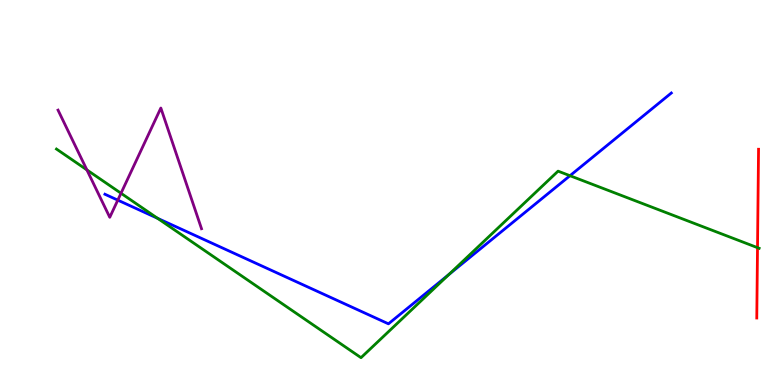[{'lines': ['blue', 'red'], 'intersections': []}, {'lines': ['green', 'red'], 'intersections': [{'x': 9.77, 'y': 3.57}]}, {'lines': ['purple', 'red'], 'intersections': []}, {'lines': ['blue', 'green'], 'intersections': [{'x': 2.03, 'y': 4.33}, {'x': 5.79, 'y': 2.87}, {'x': 7.35, 'y': 5.44}]}, {'lines': ['blue', 'purple'], 'intersections': [{'x': 1.52, 'y': 4.8}]}, {'lines': ['green', 'purple'], 'intersections': [{'x': 1.12, 'y': 5.59}, {'x': 1.56, 'y': 4.98}]}]